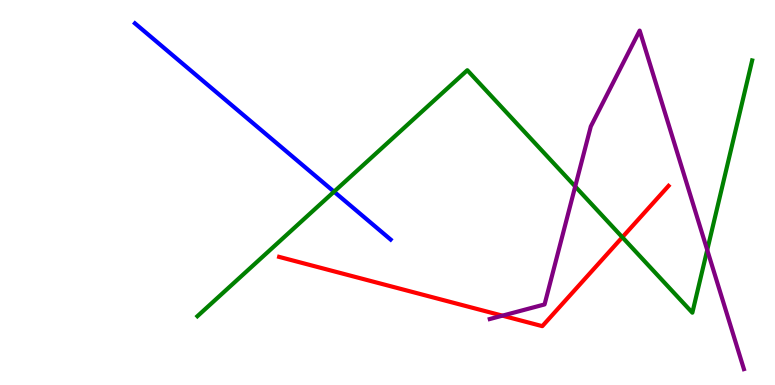[{'lines': ['blue', 'red'], 'intersections': []}, {'lines': ['green', 'red'], 'intersections': [{'x': 8.03, 'y': 3.84}]}, {'lines': ['purple', 'red'], 'intersections': [{'x': 6.48, 'y': 1.8}]}, {'lines': ['blue', 'green'], 'intersections': [{'x': 4.31, 'y': 5.02}]}, {'lines': ['blue', 'purple'], 'intersections': []}, {'lines': ['green', 'purple'], 'intersections': [{'x': 7.42, 'y': 5.16}, {'x': 9.13, 'y': 3.51}]}]